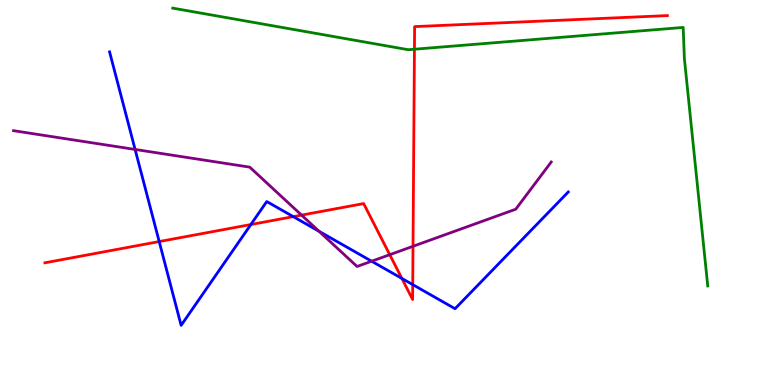[{'lines': ['blue', 'red'], 'intersections': [{'x': 2.05, 'y': 3.73}, {'x': 3.24, 'y': 4.17}, {'x': 3.78, 'y': 4.37}, {'x': 5.19, 'y': 2.77}, {'x': 5.33, 'y': 2.61}]}, {'lines': ['green', 'red'], 'intersections': [{'x': 5.35, 'y': 8.72}]}, {'lines': ['purple', 'red'], 'intersections': [{'x': 3.89, 'y': 4.41}, {'x': 5.03, 'y': 3.38}, {'x': 5.33, 'y': 3.6}]}, {'lines': ['blue', 'green'], 'intersections': []}, {'lines': ['blue', 'purple'], 'intersections': [{'x': 1.74, 'y': 6.12}, {'x': 4.12, 'y': 3.99}, {'x': 4.8, 'y': 3.21}]}, {'lines': ['green', 'purple'], 'intersections': []}]